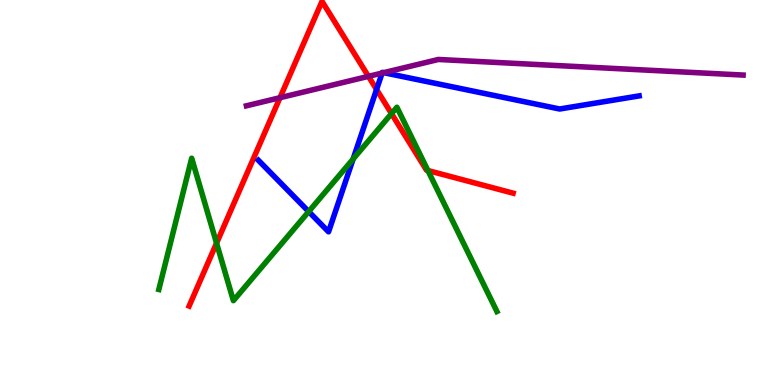[{'lines': ['blue', 'red'], 'intersections': [{'x': 4.86, 'y': 7.68}]}, {'lines': ['green', 'red'], 'intersections': [{'x': 2.79, 'y': 3.68}, {'x': 5.05, 'y': 7.05}, {'x': 5.52, 'y': 5.57}]}, {'lines': ['purple', 'red'], 'intersections': [{'x': 3.61, 'y': 7.46}, {'x': 4.75, 'y': 8.02}]}, {'lines': ['blue', 'green'], 'intersections': [{'x': 3.98, 'y': 4.5}, {'x': 4.56, 'y': 5.87}]}, {'lines': ['blue', 'purple'], 'intersections': [{'x': 4.93, 'y': 8.1}, {'x': 4.95, 'y': 8.11}]}, {'lines': ['green', 'purple'], 'intersections': []}]